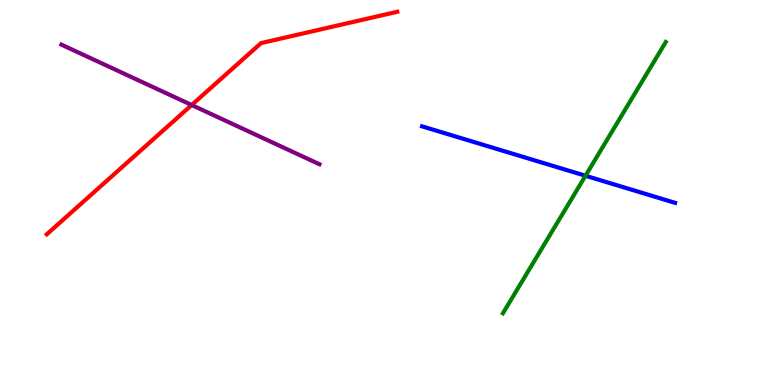[{'lines': ['blue', 'red'], 'intersections': []}, {'lines': ['green', 'red'], 'intersections': []}, {'lines': ['purple', 'red'], 'intersections': [{'x': 2.47, 'y': 7.27}]}, {'lines': ['blue', 'green'], 'intersections': [{'x': 7.55, 'y': 5.44}]}, {'lines': ['blue', 'purple'], 'intersections': []}, {'lines': ['green', 'purple'], 'intersections': []}]